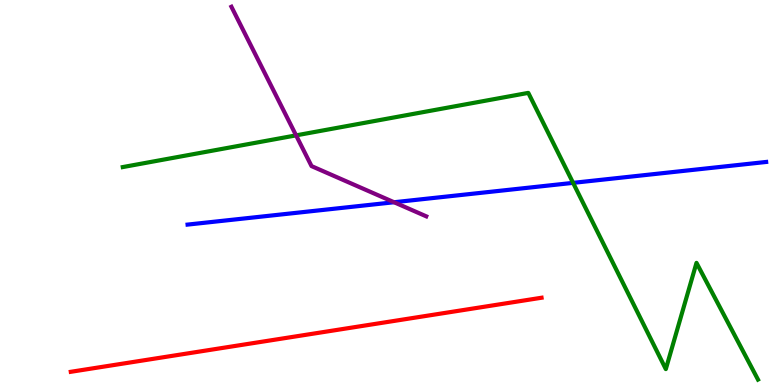[{'lines': ['blue', 'red'], 'intersections': []}, {'lines': ['green', 'red'], 'intersections': []}, {'lines': ['purple', 'red'], 'intersections': []}, {'lines': ['blue', 'green'], 'intersections': [{'x': 7.39, 'y': 5.25}]}, {'lines': ['blue', 'purple'], 'intersections': [{'x': 5.08, 'y': 4.75}]}, {'lines': ['green', 'purple'], 'intersections': [{'x': 3.82, 'y': 6.48}]}]